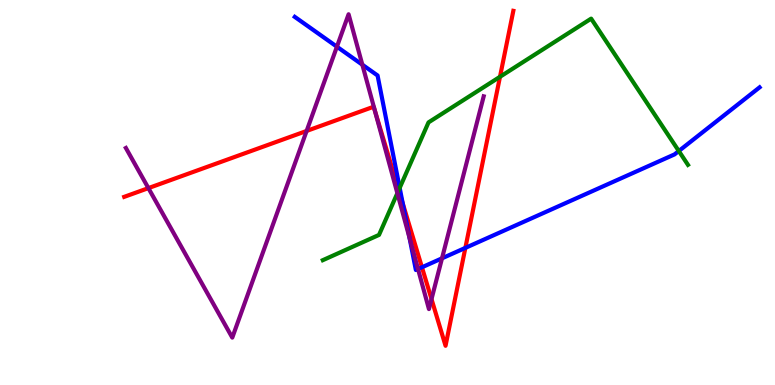[{'lines': ['blue', 'red'], 'intersections': [{'x': 5.2, 'y': 4.72}, {'x': 5.44, 'y': 3.06}, {'x': 6.0, 'y': 3.56}]}, {'lines': ['green', 'red'], 'intersections': [{'x': 5.14, 'y': 5.06}, {'x': 6.45, 'y': 8.01}]}, {'lines': ['purple', 'red'], 'intersections': [{'x': 1.91, 'y': 5.11}, {'x': 3.96, 'y': 6.6}, {'x': 4.84, 'y': 7.12}, {'x': 5.57, 'y': 2.23}]}, {'lines': ['blue', 'green'], 'intersections': [{'x': 5.16, 'y': 5.12}, {'x': 8.76, 'y': 6.08}]}, {'lines': ['blue', 'purple'], 'intersections': [{'x': 4.35, 'y': 8.79}, {'x': 4.68, 'y': 8.32}, {'x': 5.28, 'y': 3.82}, {'x': 5.39, 'y': 3.01}, {'x': 5.7, 'y': 3.29}]}, {'lines': ['green', 'purple'], 'intersections': [{'x': 5.13, 'y': 4.98}]}]